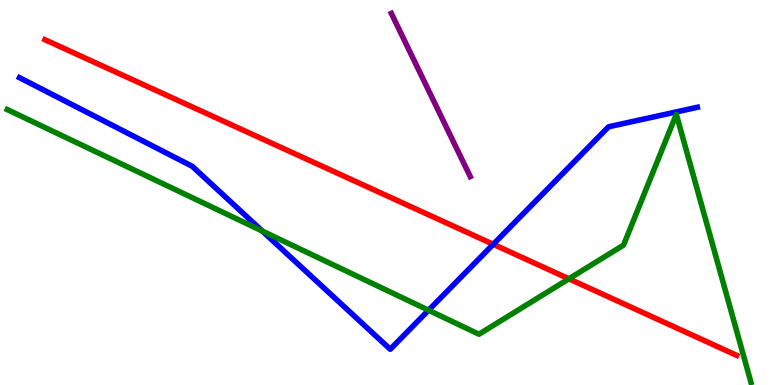[{'lines': ['blue', 'red'], 'intersections': [{'x': 6.36, 'y': 3.65}]}, {'lines': ['green', 'red'], 'intersections': [{'x': 7.34, 'y': 2.76}]}, {'lines': ['purple', 'red'], 'intersections': []}, {'lines': ['blue', 'green'], 'intersections': [{'x': 3.38, 'y': 4.0}, {'x': 5.53, 'y': 1.94}]}, {'lines': ['blue', 'purple'], 'intersections': []}, {'lines': ['green', 'purple'], 'intersections': []}]